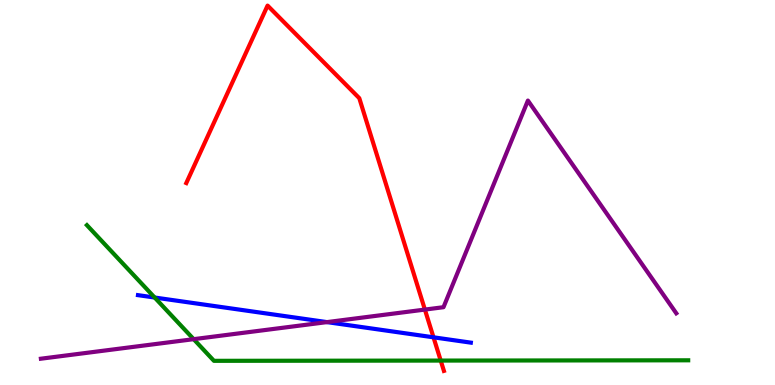[{'lines': ['blue', 'red'], 'intersections': [{'x': 5.59, 'y': 1.24}]}, {'lines': ['green', 'red'], 'intersections': [{'x': 5.69, 'y': 0.634}]}, {'lines': ['purple', 'red'], 'intersections': [{'x': 5.48, 'y': 1.96}]}, {'lines': ['blue', 'green'], 'intersections': [{'x': 2.0, 'y': 2.27}]}, {'lines': ['blue', 'purple'], 'intersections': [{'x': 4.22, 'y': 1.63}]}, {'lines': ['green', 'purple'], 'intersections': [{'x': 2.5, 'y': 1.19}]}]